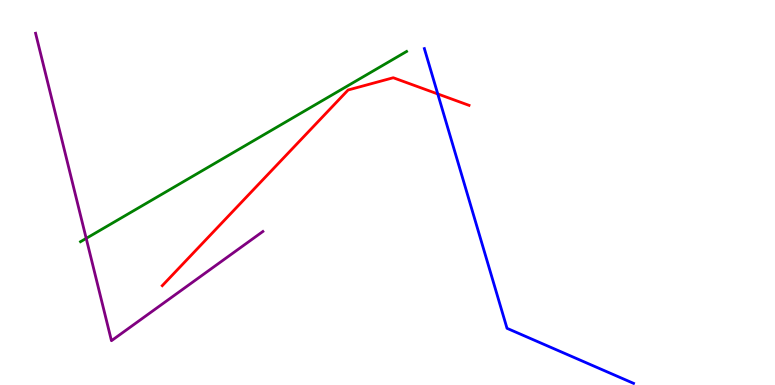[{'lines': ['blue', 'red'], 'intersections': [{'x': 5.65, 'y': 7.56}]}, {'lines': ['green', 'red'], 'intersections': []}, {'lines': ['purple', 'red'], 'intersections': []}, {'lines': ['blue', 'green'], 'intersections': []}, {'lines': ['blue', 'purple'], 'intersections': []}, {'lines': ['green', 'purple'], 'intersections': [{'x': 1.11, 'y': 3.81}]}]